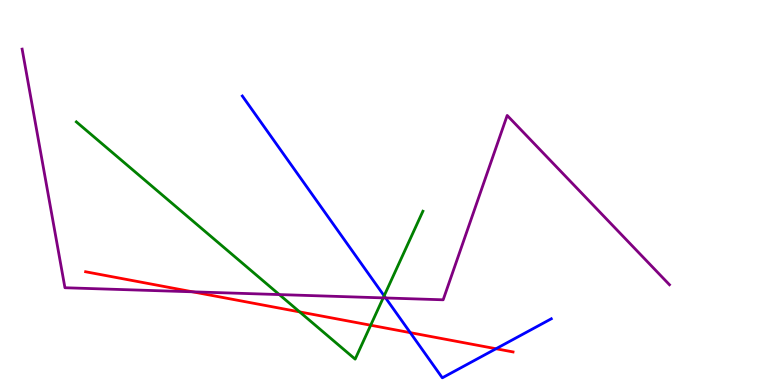[{'lines': ['blue', 'red'], 'intersections': [{'x': 5.29, 'y': 1.36}, {'x': 6.4, 'y': 0.942}]}, {'lines': ['green', 'red'], 'intersections': [{'x': 3.87, 'y': 1.9}, {'x': 4.78, 'y': 1.55}]}, {'lines': ['purple', 'red'], 'intersections': [{'x': 2.48, 'y': 2.42}]}, {'lines': ['blue', 'green'], 'intersections': [{'x': 4.96, 'y': 2.32}]}, {'lines': ['blue', 'purple'], 'intersections': [{'x': 4.98, 'y': 2.26}]}, {'lines': ['green', 'purple'], 'intersections': [{'x': 3.6, 'y': 2.35}, {'x': 4.94, 'y': 2.26}]}]